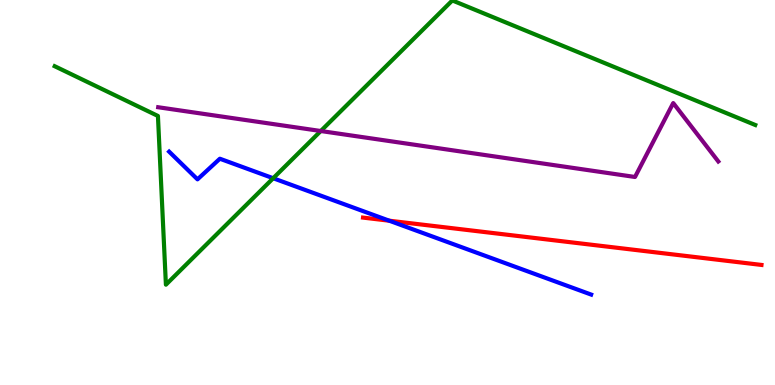[{'lines': ['blue', 'red'], 'intersections': [{'x': 5.02, 'y': 4.27}]}, {'lines': ['green', 'red'], 'intersections': []}, {'lines': ['purple', 'red'], 'intersections': []}, {'lines': ['blue', 'green'], 'intersections': [{'x': 3.53, 'y': 5.37}]}, {'lines': ['blue', 'purple'], 'intersections': []}, {'lines': ['green', 'purple'], 'intersections': [{'x': 4.14, 'y': 6.6}]}]